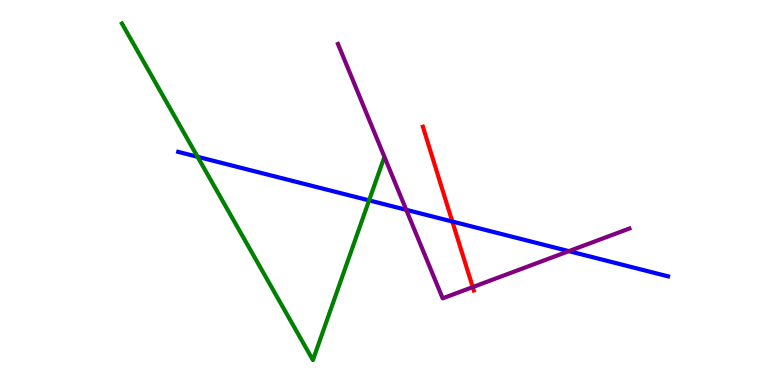[{'lines': ['blue', 'red'], 'intersections': [{'x': 5.84, 'y': 4.25}]}, {'lines': ['green', 'red'], 'intersections': []}, {'lines': ['purple', 'red'], 'intersections': [{'x': 6.1, 'y': 2.54}]}, {'lines': ['blue', 'green'], 'intersections': [{'x': 2.55, 'y': 5.93}, {'x': 4.76, 'y': 4.8}]}, {'lines': ['blue', 'purple'], 'intersections': [{'x': 5.24, 'y': 4.55}, {'x': 7.34, 'y': 3.48}]}, {'lines': ['green', 'purple'], 'intersections': []}]